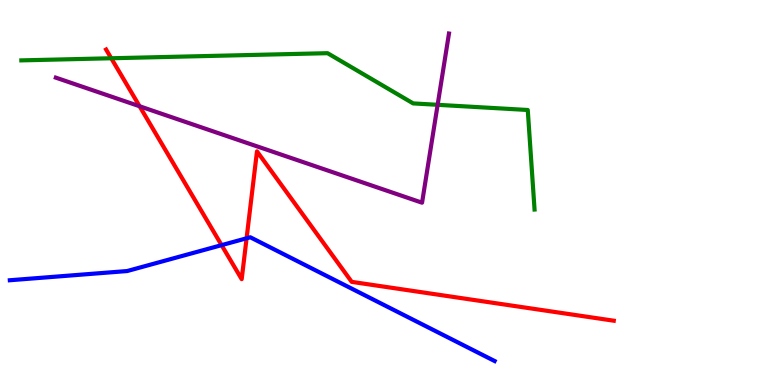[{'lines': ['blue', 'red'], 'intersections': [{'x': 2.86, 'y': 3.63}, {'x': 3.18, 'y': 3.81}]}, {'lines': ['green', 'red'], 'intersections': [{'x': 1.44, 'y': 8.49}]}, {'lines': ['purple', 'red'], 'intersections': [{'x': 1.8, 'y': 7.24}]}, {'lines': ['blue', 'green'], 'intersections': []}, {'lines': ['blue', 'purple'], 'intersections': []}, {'lines': ['green', 'purple'], 'intersections': [{'x': 5.65, 'y': 7.28}]}]